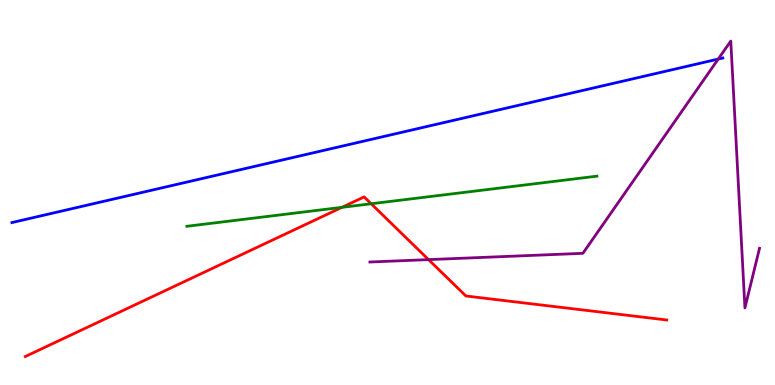[{'lines': ['blue', 'red'], 'intersections': []}, {'lines': ['green', 'red'], 'intersections': [{'x': 4.41, 'y': 4.61}, {'x': 4.79, 'y': 4.71}]}, {'lines': ['purple', 'red'], 'intersections': [{'x': 5.53, 'y': 3.26}]}, {'lines': ['blue', 'green'], 'intersections': []}, {'lines': ['blue', 'purple'], 'intersections': [{'x': 9.27, 'y': 8.47}]}, {'lines': ['green', 'purple'], 'intersections': []}]